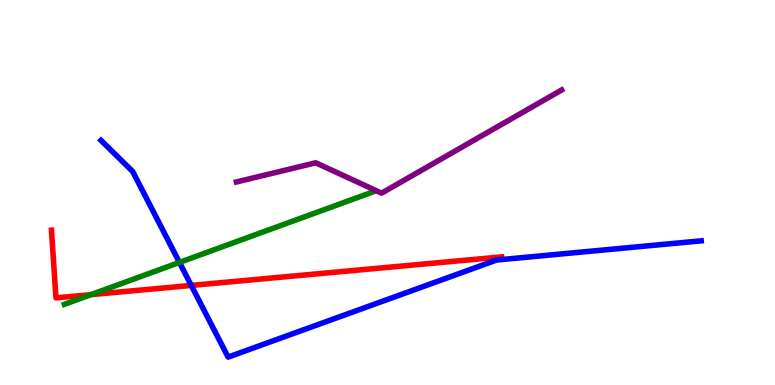[{'lines': ['blue', 'red'], 'intersections': [{'x': 2.47, 'y': 2.59}]}, {'lines': ['green', 'red'], 'intersections': [{'x': 1.17, 'y': 2.35}]}, {'lines': ['purple', 'red'], 'intersections': []}, {'lines': ['blue', 'green'], 'intersections': [{'x': 2.32, 'y': 3.18}]}, {'lines': ['blue', 'purple'], 'intersections': []}, {'lines': ['green', 'purple'], 'intersections': []}]